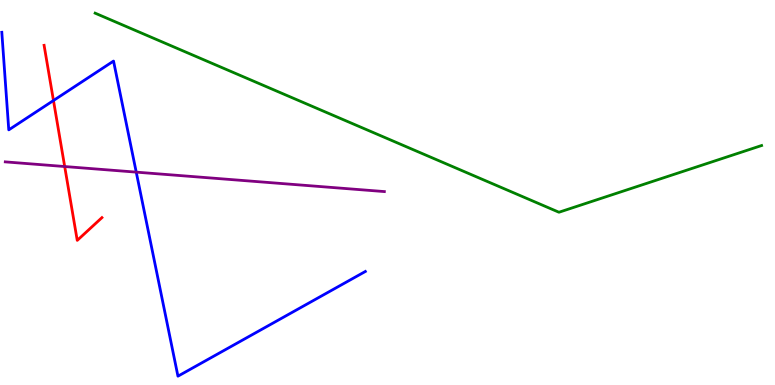[{'lines': ['blue', 'red'], 'intersections': [{'x': 0.69, 'y': 7.39}]}, {'lines': ['green', 'red'], 'intersections': []}, {'lines': ['purple', 'red'], 'intersections': [{'x': 0.835, 'y': 5.67}]}, {'lines': ['blue', 'green'], 'intersections': []}, {'lines': ['blue', 'purple'], 'intersections': [{'x': 1.76, 'y': 5.53}]}, {'lines': ['green', 'purple'], 'intersections': []}]